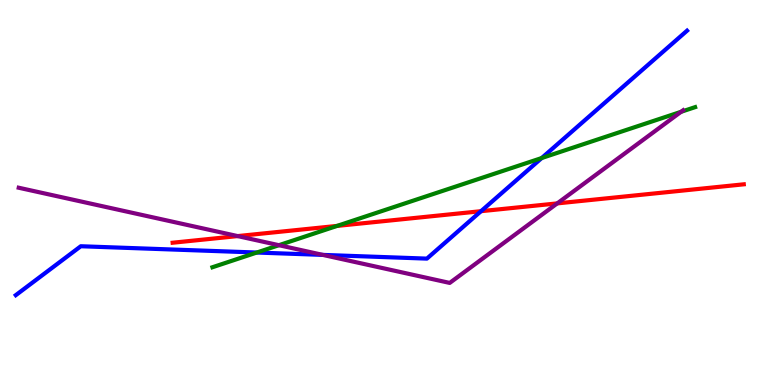[{'lines': ['blue', 'red'], 'intersections': [{'x': 6.21, 'y': 4.51}]}, {'lines': ['green', 'red'], 'intersections': [{'x': 4.35, 'y': 4.13}]}, {'lines': ['purple', 'red'], 'intersections': [{'x': 3.07, 'y': 3.87}, {'x': 7.19, 'y': 4.72}]}, {'lines': ['blue', 'green'], 'intersections': [{'x': 3.31, 'y': 3.44}, {'x': 6.99, 'y': 5.9}]}, {'lines': ['blue', 'purple'], 'intersections': [{'x': 4.17, 'y': 3.38}]}, {'lines': ['green', 'purple'], 'intersections': [{'x': 3.6, 'y': 3.63}, {'x': 8.79, 'y': 7.1}]}]